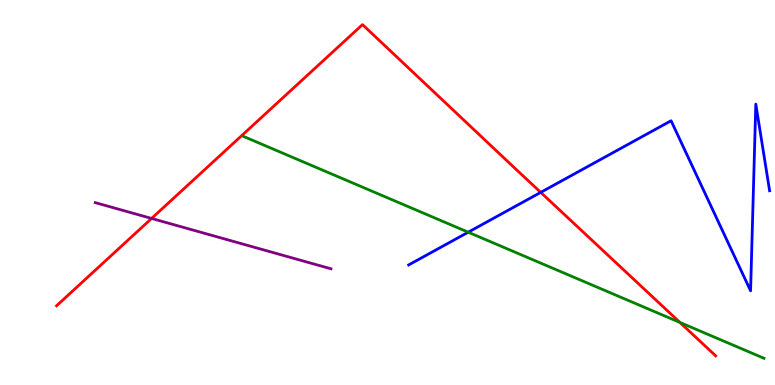[{'lines': ['blue', 'red'], 'intersections': [{'x': 6.98, 'y': 5.0}]}, {'lines': ['green', 'red'], 'intersections': [{'x': 8.77, 'y': 1.62}]}, {'lines': ['purple', 'red'], 'intersections': [{'x': 1.96, 'y': 4.33}]}, {'lines': ['blue', 'green'], 'intersections': [{'x': 6.04, 'y': 3.97}]}, {'lines': ['blue', 'purple'], 'intersections': []}, {'lines': ['green', 'purple'], 'intersections': []}]